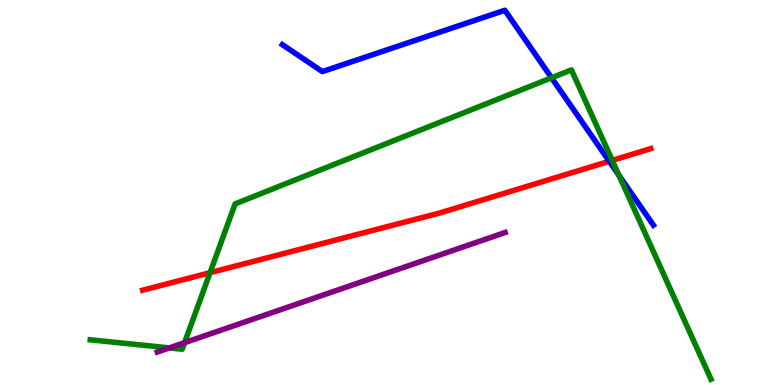[{'lines': ['blue', 'red'], 'intersections': [{'x': 7.86, 'y': 5.81}]}, {'lines': ['green', 'red'], 'intersections': [{'x': 2.71, 'y': 2.92}, {'x': 7.9, 'y': 5.83}]}, {'lines': ['purple', 'red'], 'intersections': []}, {'lines': ['blue', 'green'], 'intersections': [{'x': 7.12, 'y': 7.98}, {'x': 7.99, 'y': 5.44}]}, {'lines': ['blue', 'purple'], 'intersections': []}, {'lines': ['green', 'purple'], 'intersections': [{'x': 2.19, 'y': 0.963}, {'x': 2.38, 'y': 1.1}]}]